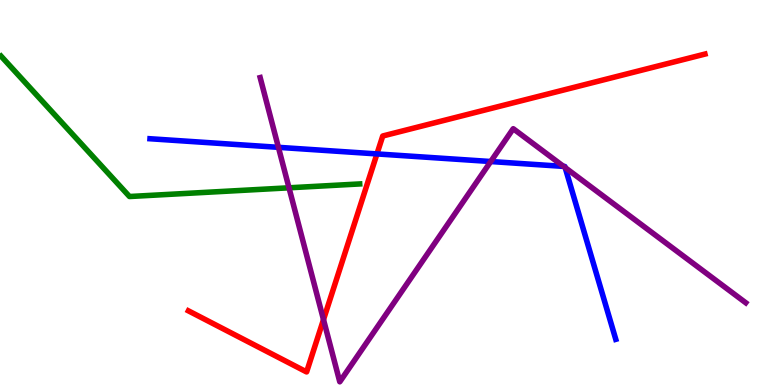[{'lines': ['blue', 'red'], 'intersections': [{'x': 4.86, 'y': 6.0}]}, {'lines': ['green', 'red'], 'intersections': []}, {'lines': ['purple', 'red'], 'intersections': [{'x': 4.17, 'y': 1.7}]}, {'lines': ['blue', 'green'], 'intersections': []}, {'lines': ['blue', 'purple'], 'intersections': [{'x': 3.59, 'y': 6.17}, {'x': 6.33, 'y': 5.8}, {'x': 7.27, 'y': 5.68}, {'x': 7.29, 'y': 5.65}]}, {'lines': ['green', 'purple'], 'intersections': [{'x': 3.73, 'y': 5.12}]}]